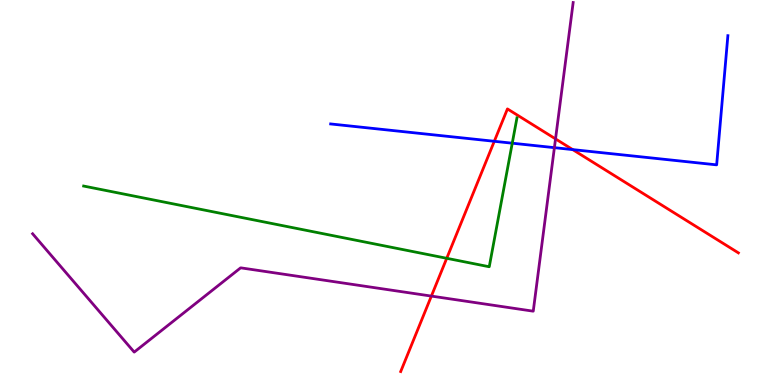[{'lines': ['blue', 'red'], 'intersections': [{'x': 6.38, 'y': 6.33}, {'x': 7.39, 'y': 6.11}]}, {'lines': ['green', 'red'], 'intersections': [{'x': 5.76, 'y': 3.29}]}, {'lines': ['purple', 'red'], 'intersections': [{'x': 5.57, 'y': 2.31}, {'x': 7.17, 'y': 6.39}]}, {'lines': ['blue', 'green'], 'intersections': [{'x': 6.61, 'y': 6.28}]}, {'lines': ['blue', 'purple'], 'intersections': [{'x': 7.15, 'y': 6.16}]}, {'lines': ['green', 'purple'], 'intersections': []}]